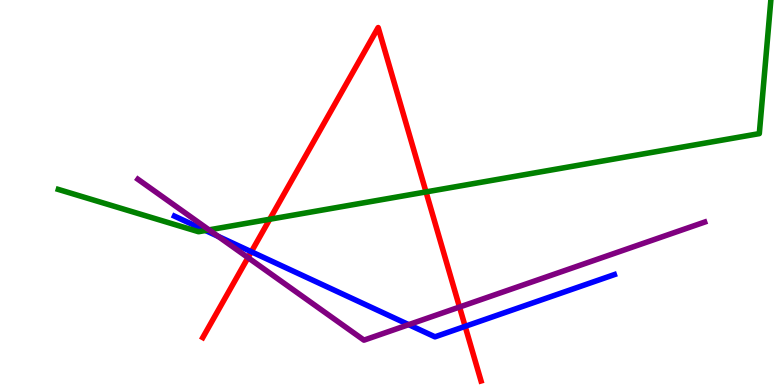[{'lines': ['blue', 'red'], 'intersections': [{'x': 3.24, 'y': 3.46}, {'x': 6.0, 'y': 1.52}]}, {'lines': ['green', 'red'], 'intersections': [{'x': 3.48, 'y': 4.31}, {'x': 5.5, 'y': 5.02}]}, {'lines': ['purple', 'red'], 'intersections': [{'x': 3.2, 'y': 3.31}, {'x': 5.93, 'y': 2.03}]}, {'lines': ['blue', 'green'], 'intersections': [{'x': 2.65, 'y': 4.01}]}, {'lines': ['blue', 'purple'], 'intersections': [{'x': 2.81, 'y': 3.86}, {'x': 5.27, 'y': 1.57}]}, {'lines': ['green', 'purple'], 'intersections': [{'x': 2.7, 'y': 4.03}]}]